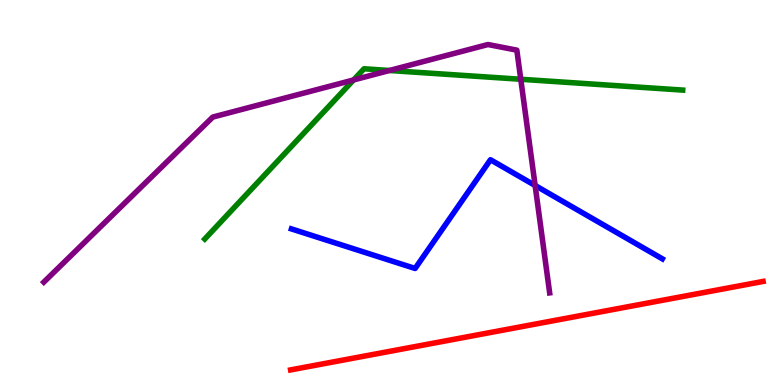[{'lines': ['blue', 'red'], 'intersections': []}, {'lines': ['green', 'red'], 'intersections': []}, {'lines': ['purple', 'red'], 'intersections': []}, {'lines': ['blue', 'green'], 'intersections': []}, {'lines': ['blue', 'purple'], 'intersections': [{'x': 6.9, 'y': 5.18}]}, {'lines': ['green', 'purple'], 'intersections': [{'x': 4.56, 'y': 7.92}, {'x': 5.03, 'y': 8.17}, {'x': 6.72, 'y': 7.94}]}]